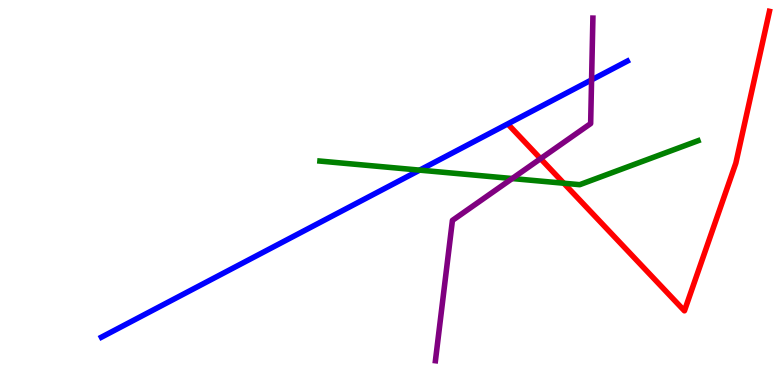[{'lines': ['blue', 'red'], 'intersections': []}, {'lines': ['green', 'red'], 'intersections': [{'x': 7.27, 'y': 5.24}]}, {'lines': ['purple', 'red'], 'intersections': [{'x': 6.98, 'y': 5.88}]}, {'lines': ['blue', 'green'], 'intersections': [{'x': 5.42, 'y': 5.58}]}, {'lines': ['blue', 'purple'], 'intersections': [{'x': 7.63, 'y': 7.93}]}, {'lines': ['green', 'purple'], 'intersections': [{'x': 6.61, 'y': 5.36}]}]